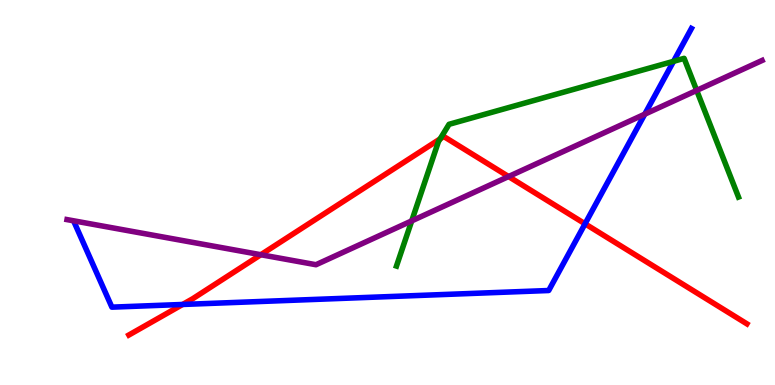[{'lines': ['blue', 'red'], 'intersections': [{'x': 2.36, 'y': 2.09}, {'x': 7.55, 'y': 4.19}]}, {'lines': ['green', 'red'], 'intersections': [{'x': 5.68, 'y': 6.39}]}, {'lines': ['purple', 'red'], 'intersections': [{'x': 3.37, 'y': 3.38}, {'x': 6.56, 'y': 5.41}]}, {'lines': ['blue', 'green'], 'intersections': [{'x': 8.69, 'y': 8.41}]}, {'lines': ['blue', 'purple'], 'intersections': [{'x': 8.32, 'y': 7.03}]}, {'lines': ['green', 'purple'], 'intersections': [{'x': 5.31, 'y': 4.26}, {'x': 8.99, 'y': 7.65}]}]